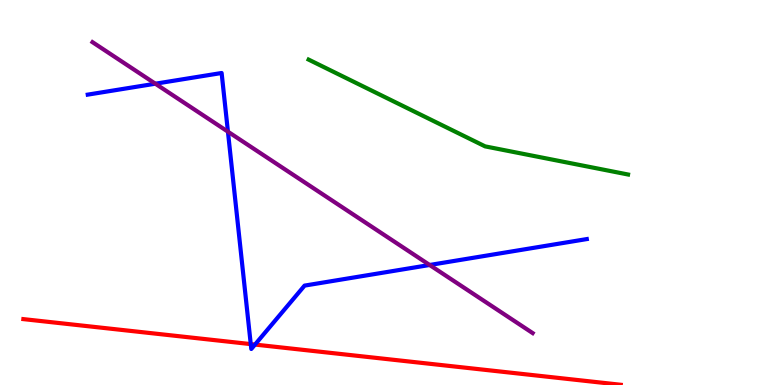[{'lines': ['blue', 'red'], 'intersections': [{'x': 3.24, 'y': 1.06}, {'x': 3.29, 'y': 1.05}]}, {'lines': ['green', 'red'], 'intersections': []}, {'lines': ['purple', 'red'], 'intersections': []}, {'lines': ['blue', 'green'], 'intersections': []}, {'lines': ['blue', 'purple'], 'intersections': [{'x': 2.0, 'y': 7.83}, {'x': 2.94, 'y': 6.58}, {'x': 5.54, 'y': 3.12}]}, {'lines': ['green', 'purple'], 'intersections': []}]